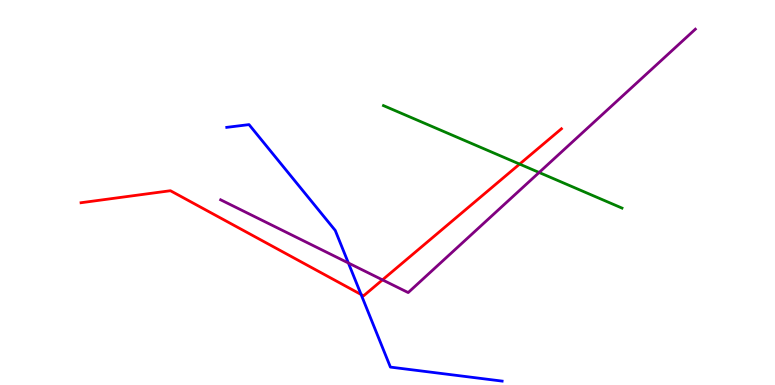[{'lines': ['blue', 'red'], 'intersections': [{'x': 4.66, 'y': 2.35}]}, {'lines': ['green', 'red'], 'intersections': [{'x': 6.7, 'y': 5.74}]}, {'lines': ['purple', 'red'], 'intersections': [{'x': 4.94, 'y': 2.73}]}, {'lines': ['blue', 'green'], 'intersections': []}, {'lines': ['blue', 'purple'], 'intersections': [{'x': 4.5, 'y': 3.17}]}, {'lines': ['green', 'purple'], 'intersections': [{'x': 6.96, 'y': 5.52}]}]